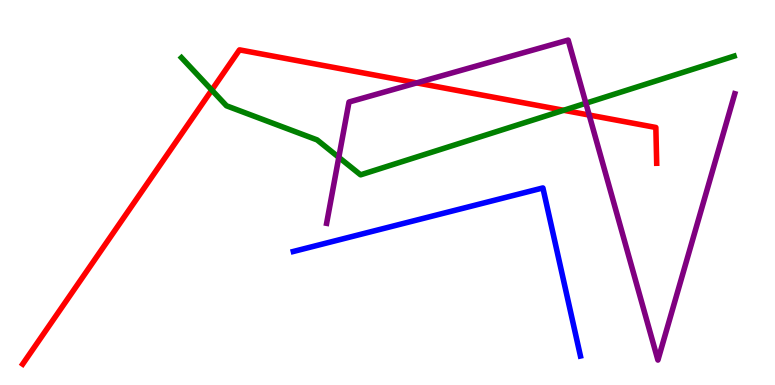[{'lines': ['blue', 'red'], 'intersections': []}, {'lines': ['green', 'red'], 'intersections': [{'x': 2.73, 'y': 7.66}, {'x': 7.27, 'y': 7.14}]}, {'lines': ['purple', 'red'], 'intersections': [{'x': 5.38, 'y': 7.85}, {'x': 7.6, 'y': 7.01}]}, {'lines': ['blue', 'green'], 'intersections': []}, {'lines': ['blue', 'purple'], 'intersections': []}, {'lines': ['green', 'purple'], 'intersections': [{'x': 4.37, 'y': 5.91}, {'x': 7.56, 'y': 7.32}]}]